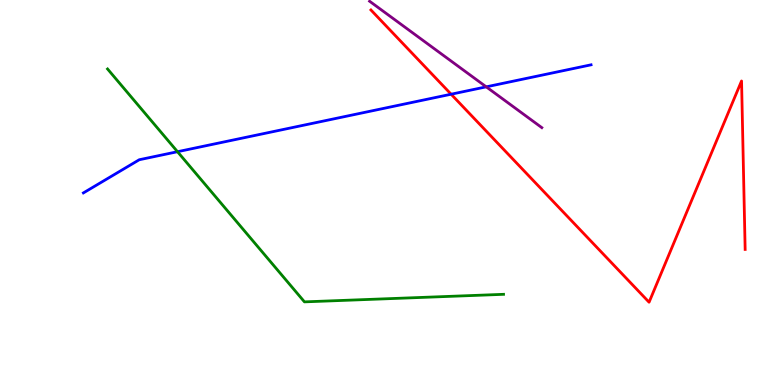[{'lines': ['blue', 'red'], 'intersections': [{'x': 5.82, 'y': 7.55}]}, {'lines': ['green', 'red'], 'intersections': []}, {'lines': ['purple', 'red'], 'intersections': []}, {'lines': ['blue', 'green'], 'intersections': [{'x': 2.29, 'y': 6.06}]}, {'lines': ['blue', 'purple'], 'intersections': [{'x': 6.27, 'y': 7.74}]}, {'lines': ['green', 'purple'], 'intersections': []}]